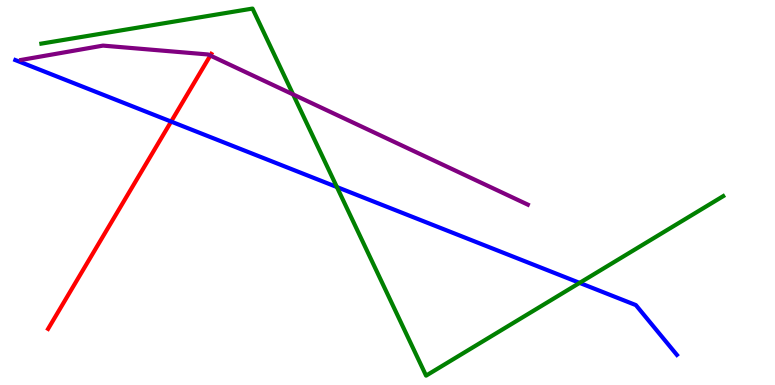[{'lines': ['blue', 'red'], 'intersections': [{'x': 2.21, 'y': 6.84}]}, {'lines': ['green', 'red'], 'intersections': []}, {'lines': ['purple', 'red'], 'intersections': [{'x': 2.71, 'y': 8.56}]}, {'lines': ['blue', 'green'], 'intersections': [{'x': 4.35, 'y': 5.14}, {'x': 7.48, 'y': 2.65}]}, {'lines': ['blue', 'purple'], 'intersections': []}, {'lines': ['green', 'purple'], 'intersections': [{'x': 3.78, 'y': 7.55}]}]